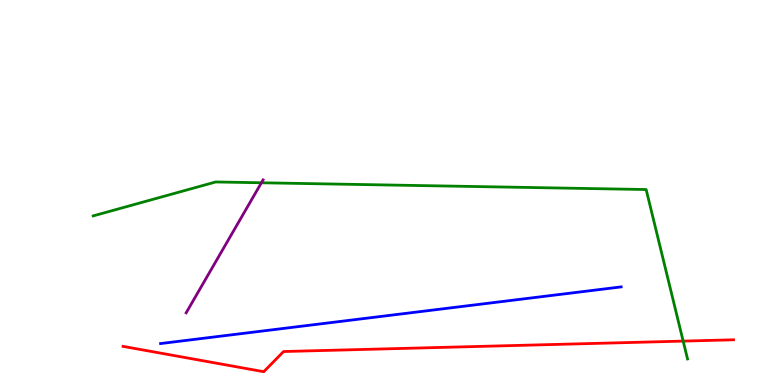[{'lines': ['blue', 'red'], 'intersections': []}, {'lines': ['green', 'red'], 'intersections': [{'x': 8.82, 'y': 1.14}]}, {'lines': ['purple', 'red'], 'intersections': []}, {'lines': ['blue', 'green'], 'intersections': []}, {'lines': ['blue', 'purple'], 'intersections': []}, {'lines': ['green', 'purple'], 'intersections': [{'x': 3.37, 'y': 5.25}]}]